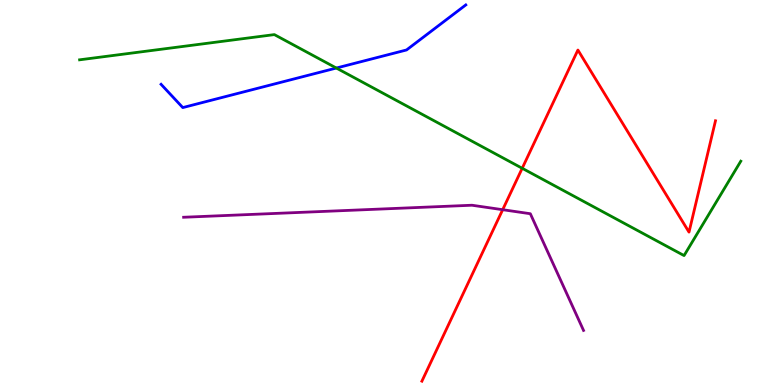[{'lines': ['blue', 'red'], 'intersections': []}, {'lines': ['green', 'red'], 'intersections': [{'x': 6.74, 'y': 5.63}]}, {'lines': ['purple', 'red'], 'intersections': [{'x': 6.49, 'y': 4.55}]}, {'lines': ['blue', 'green'], 'intersections': [{'x': 4.34, 'y': 8.23}]}, {'lines': ['blue', 'purple'], 'intersections': []}, {'lines': ['green', 'purple'], 'intersections': []}]